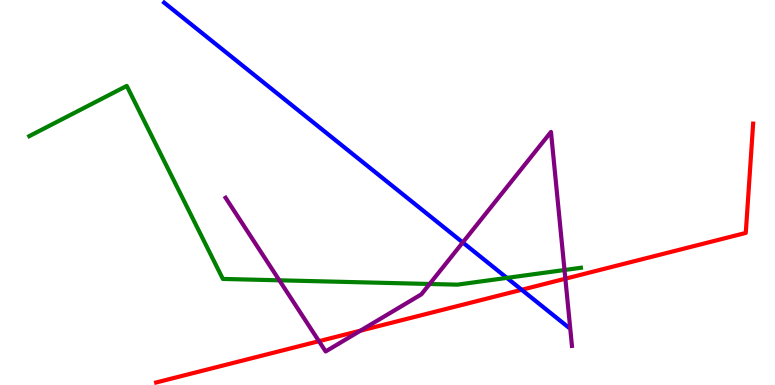[{'lines': ['blue', 'red'], 'intersections': [{'x': 6.73, 'y': 2.47}]}, {'lines': ['green', 'red'], 'intersections': []}, {'lines': ['purple', 'red'], 'intersections': [{'x': 4.12, 'y': 1.14}, {'x': 4.65, 'y': 1.41}, {'x': 7.29, 'y': 2.76}]}, {'lines': ['blue', 'green'], 'intersections': [{'x': 6.54, 'y': 2.78}]}, {'lines': ['blue', 'purple'], 'intersections': [{'x': 5.97, 'y': 3.7}]}, {'lines': ['green', 'purple'], 'intersections': [{'x': 3.6, 'y': 2.72}, {'x': 5.54, 'y': 2.62}, {'x': 7.28, 'y': 2.99}]}]